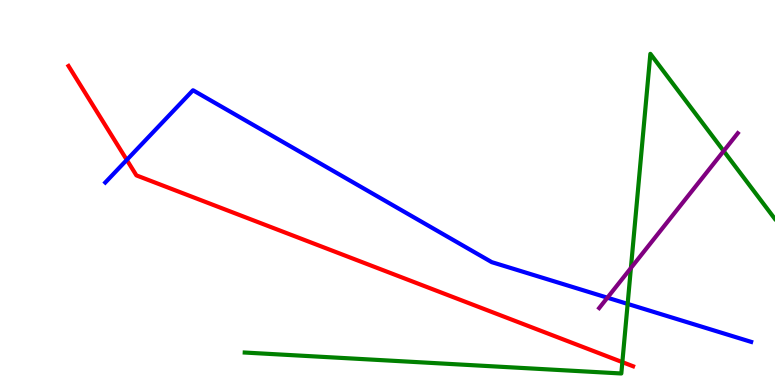[{'lines': ['blue', 'red'], 'intersections': [{'x': 1.64, 'y': 5.85}]}, {'lines': ['green', 'red'], 'intersections': [{'x': 8.03, 'y': 0.594}]}, {'lines': ['purple', 'red'], 'intersections': []}, {'lines': ['blue', 'green'], 'intersections': [{'x': 8.1, 'y': 2.11}]}, {'lines': ['blue', 'purple'], 'intersections': [{'x': 7.84, 'y': 2.27}]}, {'lines': ['green', 'purple'], 'intersections': [{'x': 8.14, 'y': 3.04}, {'x': 9.34, 'y': 6.08}]}]